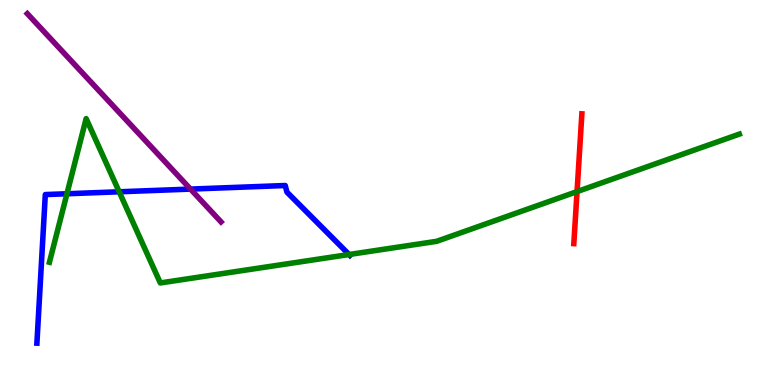[{'lines': ['blue', 'red'], 'intersections': []}, {'lines': ['green', 'red'], 'intersections': [{'x': 7.45, 'y': 5.02}]}, {'lines': ['purple', 'red'], 'intersections': []}, {'lines': ['blue', 'green'], 'intersections': [{'x': 0.864, 'y': 4.97}, {'x': 1.54, 'y': 5.02}, {'x': 4.5, 'y': 3.39}]}, {'lines': ['blue', 'purple'], 'intersections': [{'x': 2.46, 'y': 5.09}]}, {'lines': ['green', 'purple'], 'intersections': []}]